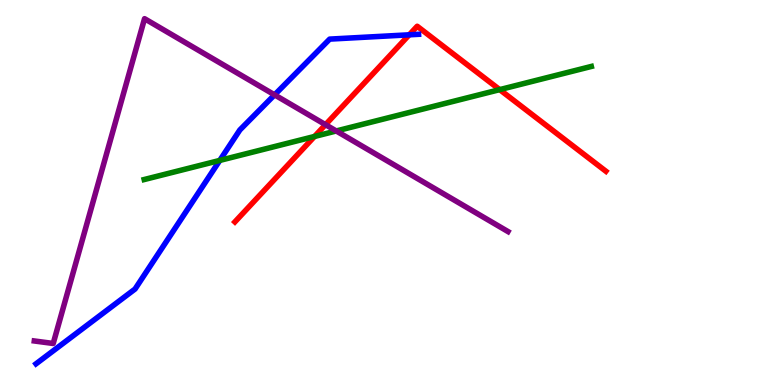[{'lines': ['blue', 'red'], 'intersections': [{'x': 5.28, 'y': 9.1}]}, {'lines': ['green', 'red'], 'intersections': [{'x': 4.06, 'y': 6.46}, {'x': 6.45, 'y': 7.67}]}, {'lines': ['purple', 'red'], 'intersections': [{'x': 4.2, 'y': 6.76}]}, {'lines': ['blue', 'green'], 'intersections': [{'x': 2.84, 'y': 5.83}]}, {'lines': ['blue', 'purple'], 'intersections': [{'x': 3.54, 'y': 7.54}]}, {'lines': ['green', 'purple'], 'intersections': [{'x': 4.34, 'y': 6.6}]}]